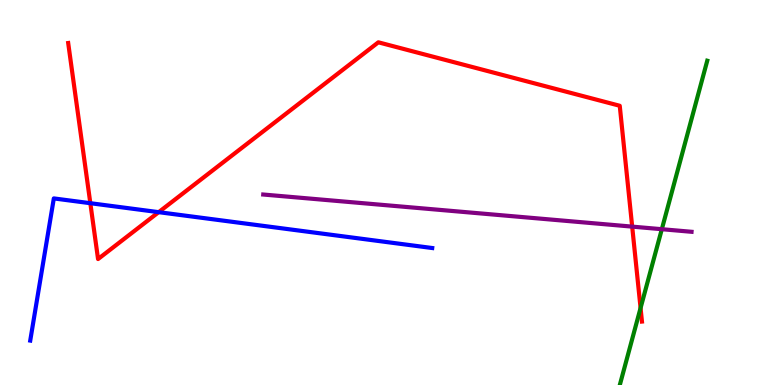[{'lines': ['blue', 'red'], 'intersections': [{'x': 1.17, 'y': 4.72}, {'x': 2.05, 'y': 4.49}]}, {'lines': ['green', 'red'], 'intersections': [{'x': 8.27, 'y': 2.0}]}, {'lines': ['purple', 'red'], 'intersections': [{'x': 8.16, 'y': 4.11}]}, {'lines': ['blue', 'green'], 'intersections': []}, {'lines': ['blue', 'purple'], 'intersections': []}, {'lines': ['green', 'purple'], 'intersections': [{'x': 8.54, 'y': 4.05}]}]